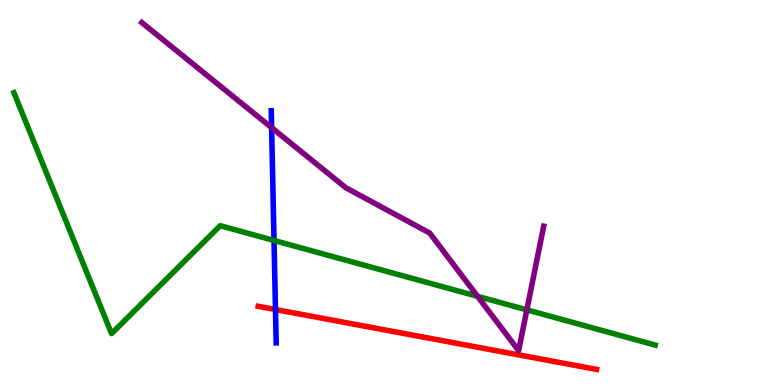[{'lines': ['blue', 'red'], 'intersections': [{'x': 3.55, 'y': 1.96}]}, {'lines': ['green', 'red'], 'intersections': []}, {'lines': ['purple', 'red'], 'intersections': []}, {'lines': ['blue', 'green'], 'intersections': [{'x': 3.54, 'y': 3.75}]}, {'lines': ['blue', 'purple'], 'intersections': [{'x': 3.5, 'y': 6.68}]}, {'lines': ['green', 'purple'], 'intersections': [{'x': 6.16, 'y': 2.3}, {'x': 6.8, 'y': 1.95}]}]